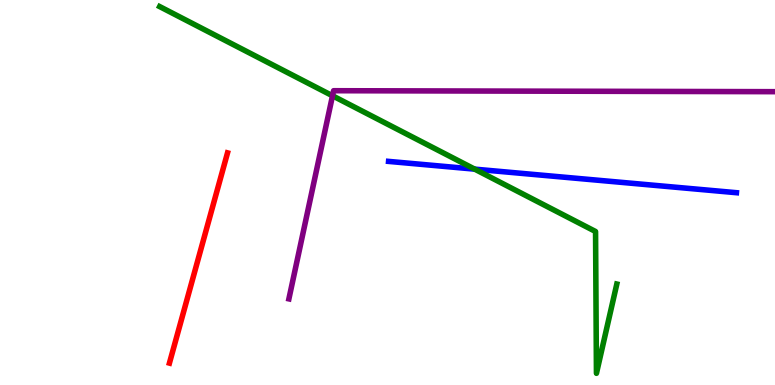[{'lines': ['blue', 'red'], 'intersections': []}, {'lines': ['green', 'red'], 'intersections': []}, {'lines': ['purple', 'red'], 'intersections': []}, {'lines': ['blue', 'green'], 'intersections': [{'x': 6.13, 'y': 5.61}]}, {'lines': ['blue', 'purple'], 'intersections': []}, {'lines': ['green', 'purple'], 'intersections': [{'x': 4.29, 'y': 7.51}]}]